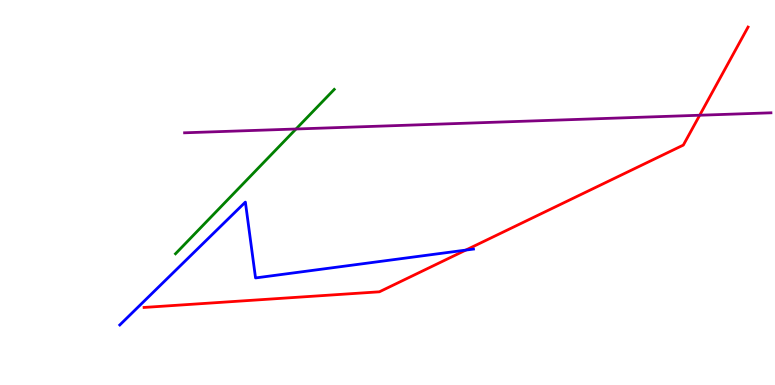[{'lines': ['blue', 'red'], 'intersections': [{'x': 6.01, 'y': 3.5}]}, {'lines': ['green', 'red'], 'intersections': []}, {'lines': ['purple', 'red'], 'intersections': [{'x': 9.03, 'y': 7.01}]}, {'lines': ['blue', 'green'], 'intersections': []}, {'lines': ['blue', 'purple'], 'intersections': []}, {'lines': ['green', 'purple'], 'intersections': [{'x': 3.82, 'y': 6.65}]}]